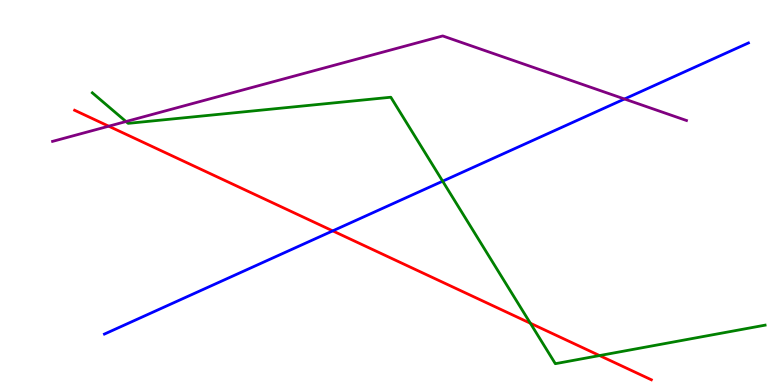[{'lines': ['blue', 'red'], 'intersections': [{'x': 4.29, 'y': 4.0}]}, {'lines': ['green', 'red'], 'intersections': [{'x': 6.84, 'y': 1.6}, {'x': 7.74, 'y': 0.765}]}, {'lines': ['purple', 'red'], 'intersections': [{'x': 1.4, 'y': 6.72}]}, {'lines': ['blue', 'green'], 'intersections': [{'x': 5.71, 'y': 5.29}]}, {'lines': ['blue', 'purple'], 'intersections': [{'x': 8.06, 'y': 7.43}]}, {'lines': ['green', 'purple'], 'intersections': [{'x': 1.63, 'y': 6.84}]}]